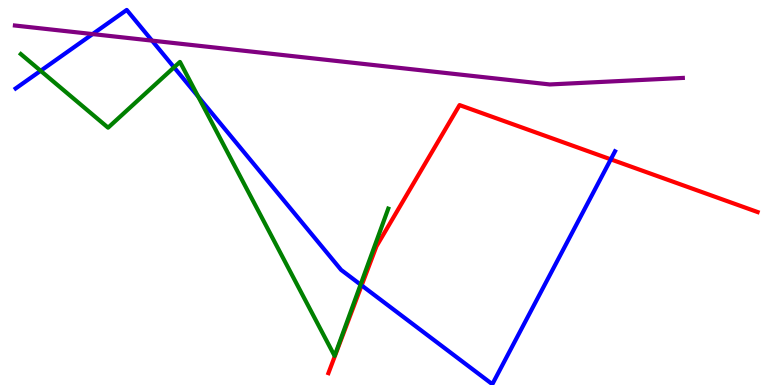[{'lines': ['blue', 'red'], 'intersections': [{'x': 4.67, 'y': 2.59}, {'x': 7.88, 'y': 5.86}]}, {'lines': ['green', 'red'], 'intersections': []}, {'lines': ['purple', 'red'], 'intersections': []}, {'lines': ['blue', 'green'], 'intersections': [{'x': 0.524, 'y': 8.16}, {'x': 2.25, 'y': 8.25}, {'x': 2.56, 'y': 7.49}, {'x': 4.65, 'y': 2.61}]}, {'lines': ['blue', 'purple'], 'intersections': [{'x': 1.19, 'y': 9.11}, {'x': 1.96, 'y': 8.94}]}, {'lines': ['green', 'purple'], 'intersections': []}]